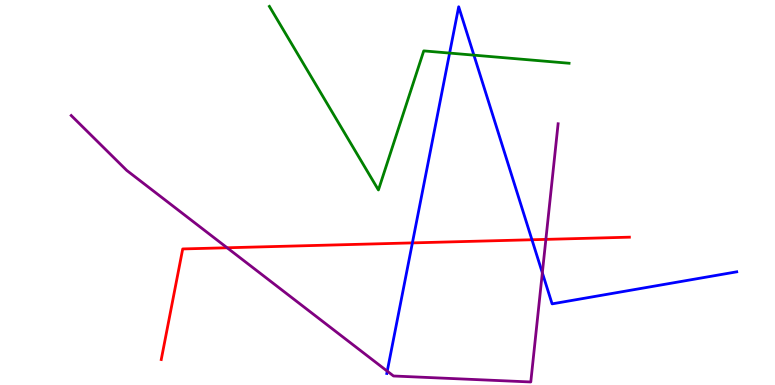[{'lines': ['blue', 'red'], 'intersections': [{'x': 5.32, 'y': 3.69}, {'x': 6.86, 'y': 3.77}]}, {'lines': ['green', 'red'], 'intersections': []}, {'lines': ['purple', 'red'], 'intersections': [{'x': 2.93, 'y': 3.56}, {'x': 7.04, 'y': 3.78}]}, {'lines': ['blue', 'green'], 'intersections': [{'x': 5.8, 'y': 8.62}, {'x': 6.11, 'y': 8.57}]}, {'lines': ['blue', 'purple'], 'intersections': [{'x': 5.0, 'y': 0.359}, {'x': 7.0, 'y': 2.91}]}, {'lines': ['green', 'purple'], 'intersections': []}]